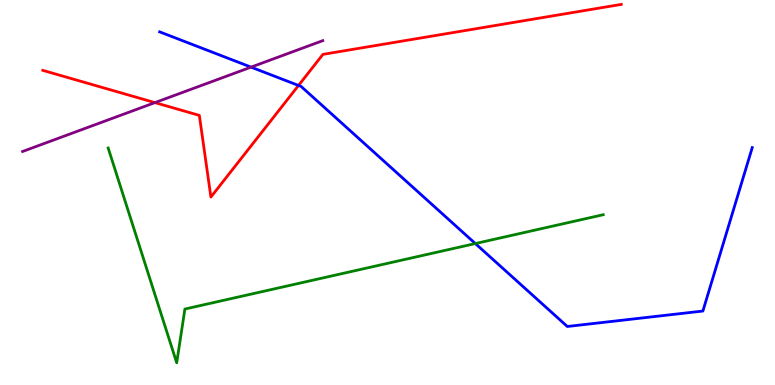[{'lines': ['blue', 'red'], 'intersections': [{'x': 3.85, 'y': 7.78}]}, {'lines': ['green', 'red'], 'intersections': []}, {'lines': ['purple', 'red'], 'intersections': [{'x': 2.0, 'y': 7.33}]}, {'lines': ['blue', 'green'], 'intersections': [{'x': 6.13, 'y': 3.67}]}, {'lines': ['blue', 'purple'], 'intersections': [{'x': 3.24, 'y': 8.26}]}, {'lines': ['green', 'purple'], 'intersections': []}]